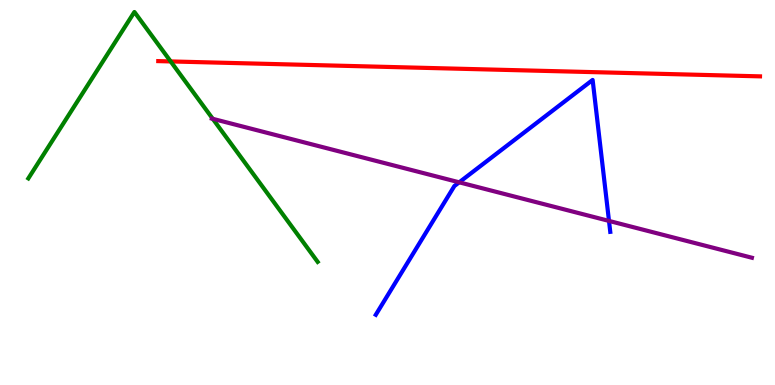[{'lines': ['blue', 'red'], 'intersections': []}, {'lines': ['green', 'red'], 'intersections': [{'x': 2.2, 'y': 8.4}]}, {'lines': ['purple', 'red'], 'intersections': []}, {'lines': ['blue', 'green'], 'intersections': []}, {'lines': ['blue', 'purple'], 'intersections': [{'x': 5.93, 'y': 5.26}, {'x': 7.86, 'y': 4.26}]}, {'lines': ['green', 'purple'], 'intersections': [{'x': 2.75, 'y': 6.91}]}]